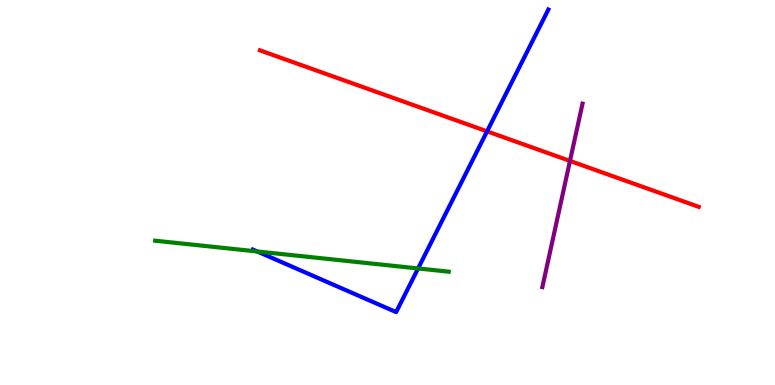[{'lines': ['blue', 'red'], 'intersections': [{'x': 6.28, 'y': 6.59}]}, {'lines': ['green', 'red'], 'intersections': []}, {'lines': ['purple', 'red'], 'intersections': [{'x': 7.35, 'y': 5.82}]}, {'lines': ['blue', 'green'], 'intersections': [{'x': 3.32, 'y': 3.47}, {'x': 5.39, 'y': 3.03}]}, {'lines': ['blue', 'purple'], 'intersections': []}, {'lines': ['green', 'purple'], 'intersections': []}]